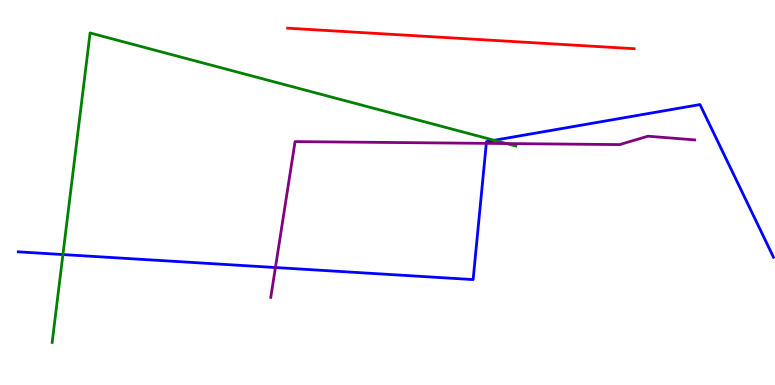[{'lines': ['blue', 'red'], 'intersections': []}, {'lines': ['green', 'red'], 'intersections': []}, {'lines': ['purple', 'red'], 'intersections': []}, {'lines': ['blue', 'green'], 'intersections': [{'x': 0.812, 'y': 3.39}, {'x': 6.38, 'y': 6.36}]}, {'lines': ['blue', 'purple'], 'intersections': [{'x': 3.55, 'y': 3.05}, {'x': 6.28, 'y': 6.28}]}, {'lines': ['green', 'purple'], 'intersections': [{'x': 6.54, 'y': 6.27}]}]